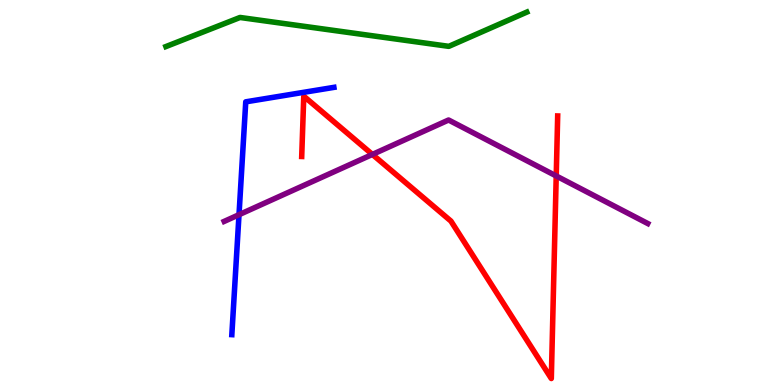[{'lines': ['blue', 'red'], 'intersections': []}, {'lines': ['green', 'red'], 'intersections': []}, {'lines': ['purple', 'red'], 'intersections': [{'x': 4.81, 'y': 5.99}, {'x': 7.18, 'y': 5.43}]}, {'lines': ['blue', 'green'], 'intersections': []}, {'lines': ['blue', 'purple'], 'intersections': [{'x': 3.08, 'y': 4.42}]}, {'lines': ['green', 'purple'], 'intersections': []}]